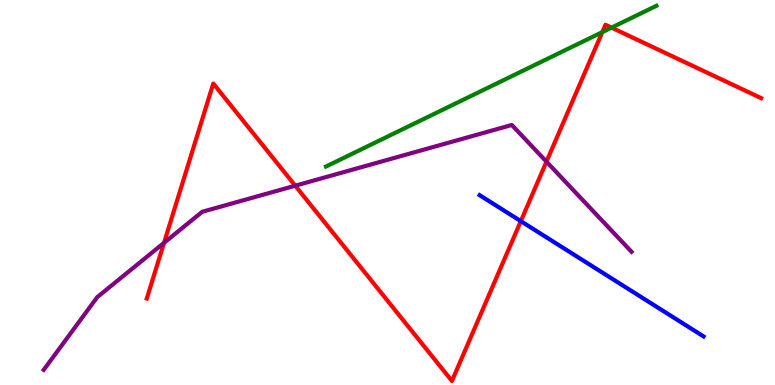[{'lines': ['blue', 'red'], 'intersections': [{'x': 6.72, 'y': 4.26}]}, {'lines': ['green', 'red'], 'intersections': [{'x': 7.77, 'y': 9.17}, {'x': 7.89, 'y': 9.28}]}, {'lines': ['purple', 'red'], 'intersections': [{'x': 2.12, 'y': 3.69}, {'x': 3.81, 'y': 5.18}, {'x': 7.05, 'y': 5.8}]}, {'lines': ['blue', 'green'], 'intersections': []}, {'lines': ['blue', 'purple'], 'intersections': []}, {'lines': ['green', 'purple'], 'intersections': []}]